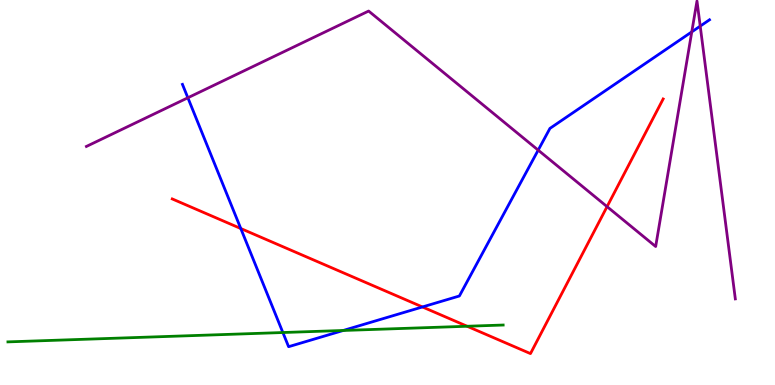[{'lines': ['blue', 'red'], 'intersections': [{'x': 3.11, 'y': 4.06}, {'x': 5.45, 'y': 2.03}]}, {'lines': ['green', 'red'], 'intersections': [{'x': 6.03, 'y': 1.53}]}, {'lines': ['purple', 'red'], 'intersections': [{'x': 7.83, 'y': 4.63}]}, {'lines': ['blue', 'green'], 'intersections': [{'x': 3.65, 'y': 1.36}, {'x': 4.43, 'y': 1.42}]}, {'lines': ['blue', 'purple'], 'intersections': [{'x': 2.42, 'y': 7.46}, {'x': 6.94, 'y': 6.1}, {'x': 8.93, 'y': 9.17}, {'x': 9.04, 'y': 9.32}]}, {'lines': ['green', 'purple'], 'intersections': []}]